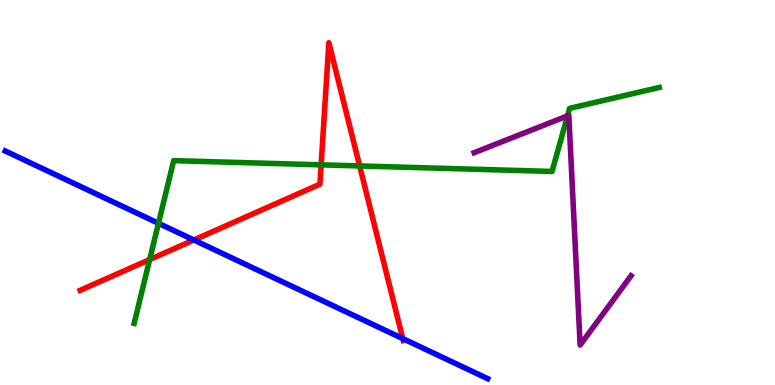[{'lines': ['blue', 'red'], 'intersections': [{'x': 2.5, 'y': 3.77}, {'x': 5.2, 'y': 1.21}]}, {'lines': ['green', 'red'], 'intersections': [{'x': 1.93, 'y': 3.26}, {'x': 4.14, 'y': 5.72}, {'x': 4.64, 'y': 5.69}]}, {'lines': ['purple', 'red'], 'intersections': []}, {'lines': ['blue', 'green'], 'intersections': [{'x': 2.04, 'y': 4.2}]}, {'lines': ['blue', 'purple'], 'intersections': []}, {'lines': ['green', 'purple'], 'intersections': [{'x': 7.32, 'y': 6.99}]}]